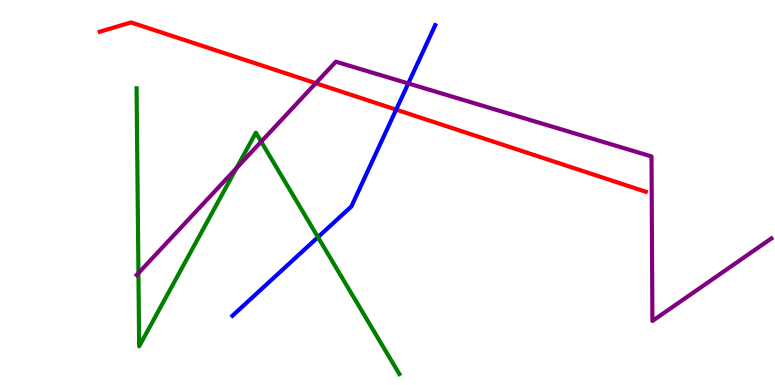[{'lines': ['blue', 'red'], 'intersections': [{'x': 5.11, 'y': 7.15}]}, {'lines': ['green', 'red'], 'intersections': []}, {'lines': ['purple', 'red'], 'intersections': [{'x': 4.07, 'y': 7.84}]}, {'lines': ['blue', 'green'], 'intersections': [{'x': 4.1, 'y': 3.84}]}, {'lines': ['blue', 'purple'], 'intersections': [{'x': 5.27, 'y': 7.83}]}, {'lines': ['green', 'purple'], 'intersections': [{'x': 1.79, 'y': 2.91}, {'x': 3.05, 'y': 5.64}, {'x': 3.37, 'y': 6.32}]}]